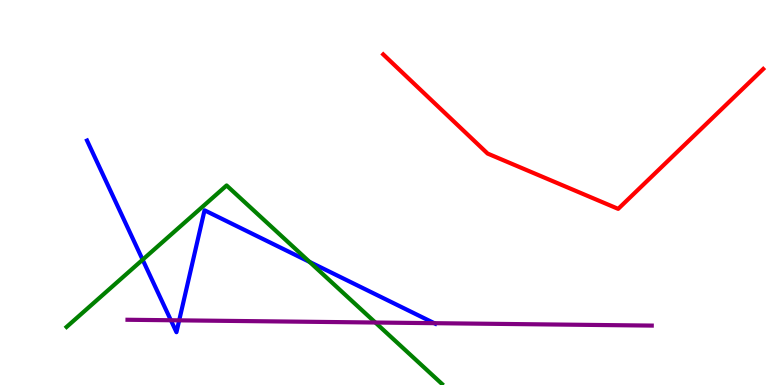[{'lines': ['blue', 'red'], 'intersections': []}, {'lines': ['green', 'red'], 'intersections': []}, {'lines': ['purple', 'red'], 'intersections': []}, {'lines': ['blue', 'green'], 'intersections': [{'x': 1.84, 'y': 3.25}, {'x': 3.99, 'y': 3.2}]}, {'lines': ['blue', 'purple'], 'intersections': [{'x': 2.2, 'y': 1.68}, {'x': 2.31, 'y': 1.68}, {'x': 5.6, 'y': 1.61}]}, {'lines': ['green', 'purple'], 'intersections': [{'x': 4.84, 'y': 1.62}]}]